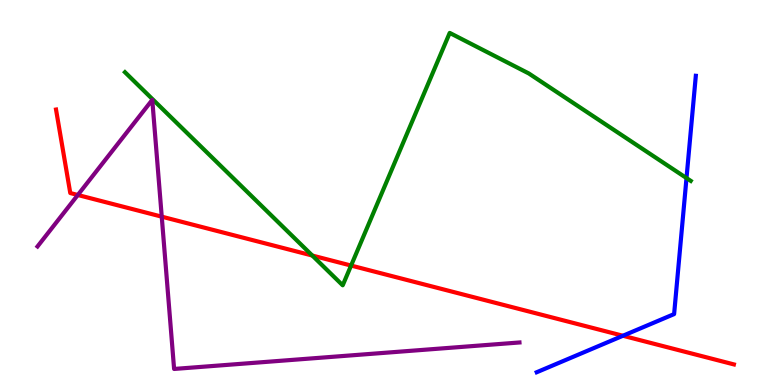[{'lines': ['blue', 'red'], 'intersections': [{'x': 8.04, 'y': 1.28}]}, {'lines': ['green', 'red'], 'intersections': [{'x': 4.03, 'y': 3.36}, {'x': 4.53, 'y': 3.1}]}, {'lines': ['purple', 'red'], 'intersections': [{'x': 1.0, 'y': 4.94}, {'x': 2.09, 'y': 4.37}]}, {'lines': ['blue', 'green'], 'intersections': [{'x': 8.86, 'y': 5.37}]}, {'lines': ['blue', 'purple'], 'intersections': []}, {'lines': ['green', 'purple'], 'intersections': []}]